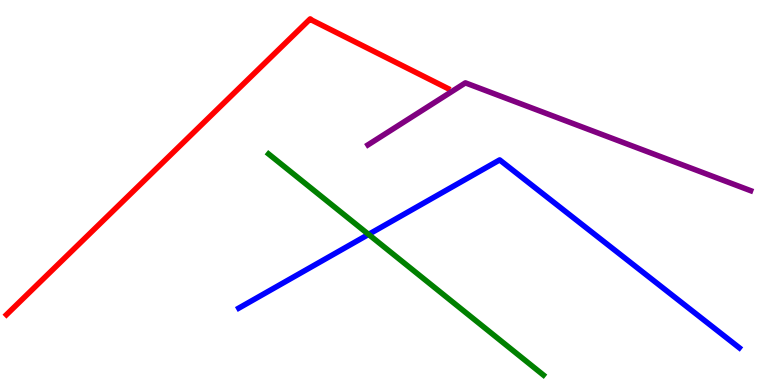[{'lines': ['blue', 'red'], 'intersections': []}, {'lines': ['green', 'red'], 'intersections': []}, {'lines': ['purple', 'red'], 'intersections': []}, {'lines': ['blue', 'green'], 'intersections': [{'x': 4.76, 'y': 3.91}]}, {'lines': ['blue', 'purple'], 'intersections': []}, {'lines': ['green', 'purple'], 'intersections': []}]